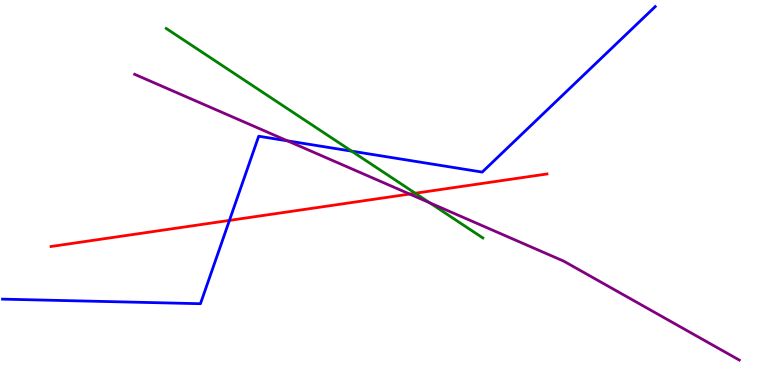[{'lines': ['blue', 'red'], 'intersections': [{'x': 2.96, 'y': 4.28}]}, {'lines': ['green', 'red'], 'intersections': [{'x': 5.36, 'y': 4.98}]}, {'lines': ['purple', 'red'], 'intersections': [{'x': 5.29, 'y': 4.96}]}, {'lines': ['blue', 'green'], 'intersections': [{'x': 4.54, 'y': 6.07}]}, {'lines': ['blue', 'purple'], 'intersections': [{'x': 3.71, 'y': 6.34}]}, {'lines': ['green', 'purple'], 'intersections': [{'x': 5.54, 'y': 4.73}]}]